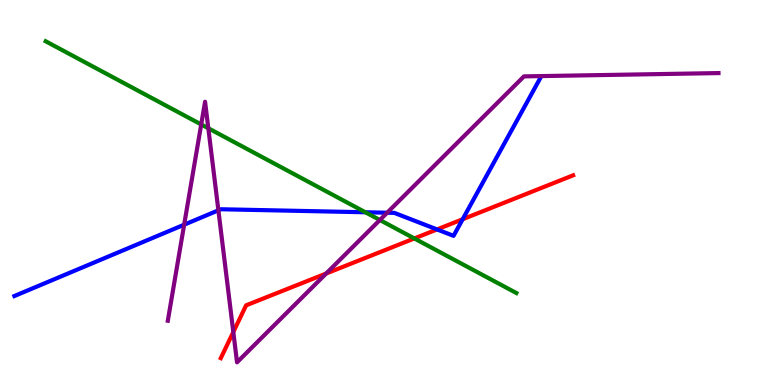[{'lines': ['blue', 'red'], 'intersections': [{'x': 5.64, 'y': 4.04}, {'x': 5.97, 'y': 4.31}]}, {'lines': ['green', 'red'], 'intersections': [{'x': 5.35, 'y': 3.81}]}, {'lines': ['purple', 'red'], 'intersections': [{'x': 3.01, 'y': 1.38}, {'x': 4.21, 'y': 2.9}]}, {'lines': ['blue', 'green'], 'intersections': [{'x': 4.71, 'y': 4.49}]}, {'lines': ['blue', 'purple'], 'intersections': [{'x': 2.38, 'y': 4.16}, {'x': 2.82, 'y': 4.54}, {'x': 5.0, 'y': 4.47}]}, {'lines': ['green', 'purple'], 'intersections': [{'x': 2.6, 'y': 6.77}, {'x': 2.69, 'y': 6.67}, {'x': 4.9, 'y': 4.29}]}]